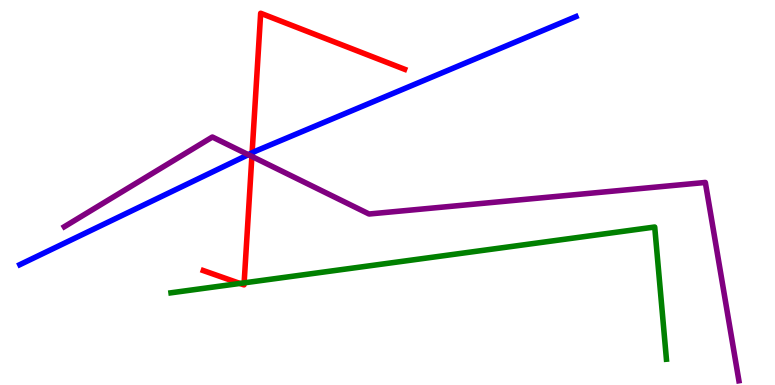[{'lines': ['blue', 'red'], 'intersections': [{'x': 3.25, 'y': 6.03}]}, {'lines': ['green', 'red'], 'intersections': [{'x': 3.1, 'y': 2.64}, {'x': 3.15, 'y': 2.65}]}, {'lines': ['purple', 'red'], 'intersections': [{'x': 3.25, 'y': 5.94}]}, {'lines': ['blue', 'green'], 'intersections': []}, {'lines': ['blue', 'purple'], 'intersections': [{'x': 3.2, 'y': 5.98}]}, {'lines': ['green', 'purple'], 'intersections': []}]